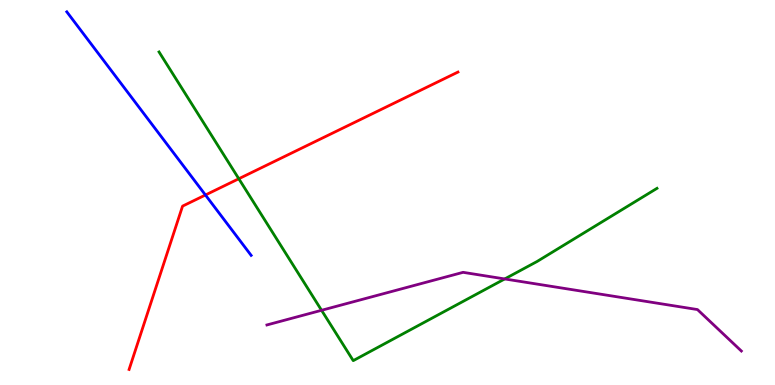[{'lines': ['blue', 'red'], 'intersections': [{'x': 2.65, 'y': 4.94}]}, {'lines': ['green', 'red'], 'intersections': [{'x': 3.08, 'y': 5.36}]}, {'lines': ['purple', 'red'], 'intersections': []}, {'lines': ['blue', 'green'], 'intersections': []}, {'lines': ['blue', 'purple'], 'intersections': []}, {'lines': ['green', 'purple'], 'intersections': [{'x': 4.15, 'y': 1.94}, {'x': 6.51, 'y': 2.75}]}]